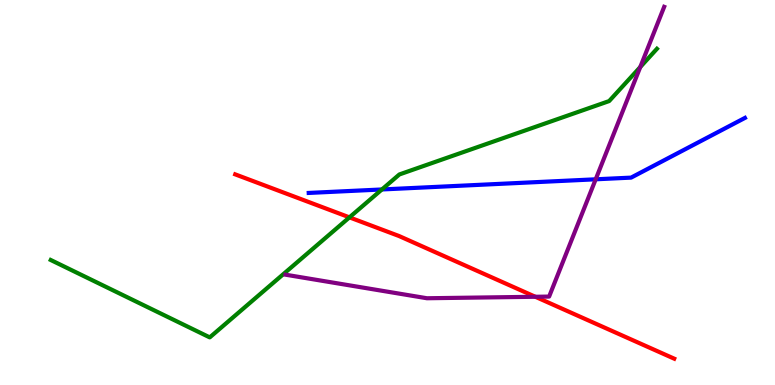[{'lines': ['blue', 'red'], 'intersections': []}, {'lines': ['green', 'red'], 'intersections': [{'x': 4.51, 'y': 4.35}]}, {'lines': ['purple', 'red'], 'intersections': [{'x': 6.91, 'y': 2.29}]}, {'lines': ['blue', 'green'], 'intersections': [{'x': 4.93, 'y': 5.08}]}, {'lines': ['blue', 'purple'], 'intersections': [{'x': 7.69, 'y': 5.34}]}, {'lines': ['green', 'purple'], 'intersections': [{'x': 8.26, 'y': 8.26}]}]